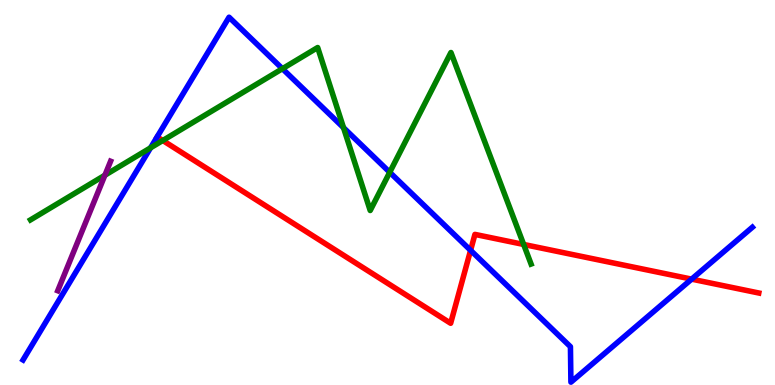[{'lines': ['blue', 'red'], 'intersections': [{'x': 6.07, 'y': 3.5}, {'x': 8.92, 'y': 2.75}]}, {'lines': ['green', 'red'], 'intersections': [{'x': 2.1, 'y': 6.35}, {'x': 6.76, 'y': 3.65}]}, {'lines': ['purple', 'red'], 'intersections': []}, {'lines': ['blue', 'green'], 'intersections': [{'x': 1.94, 'y': 6.16}, {'x': 3.64, 'y': 8.22}, {'x': 4.43, 'y': 6.68}, {'x': 5.03, 'y': 5.53}]}, {'lines': ['blue', 'purple'], 'intersections': []}, {'lines': ['green', 'purple'], 'intersections': [{'x': 1.35, 'y': 5.45}]}]